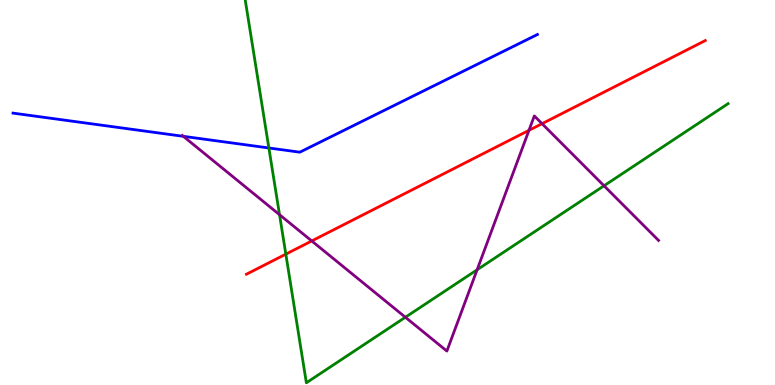[{'lines': ['blue', 'red'], 'intersections': []}, {'lines': ['green', 'red'], 'intersections': [{'x': 3.69, 'y': 3.4}]}, {'lines': ['purple', 'red'], 'intersections': [{'x': 4.02, 'y': 3.74}, {'x': 6.83, 'y': 6.61}, {'x': 6.99, 'y': 6.79}]}, {'lines': ['blue', 'green'], 'intersections': [{'x': 3.47, 'y': 6.16}]}, {'lines': ['blue', 'purple'], 'intersections': [{'x': 2.37, 'y': 6.46}]}, {'lines': ['green', 'purple'], 'intersections': [{'x': 3.61, 'y': 4.42}, {'x': 5.23, 'y': 1.76}, {'x': 6.16, 'y': 2.99}, {'x': 7.79, 'y': 5.17}]}]